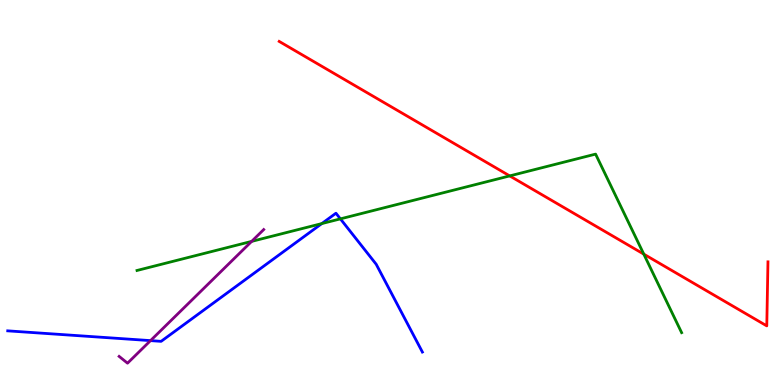[{'lines': ['blue', 'red'], 'intersections': []}, {'lines': ['green', 'red'], 'intersections': [{'x': 6.58, 'y': 5.43}, {'x': 8.31, 'y': 3.4}]}, {'lines': ['purple', 'red'], 'intersections': []}, {'lines': ['blue', 'green'], 'intersections': [{'x': 4.15, 'y': 4.19}, {'x': 4.39, 'y': 4.32}]}, {'lines': ['blue', 'purple'], 'intersections': [{'x': 1.94, 'y': 1.15}]}, {'lines': ['green', 'purple'], 'intersections': [{'x': 3.25, 'y': 3.73}]}]